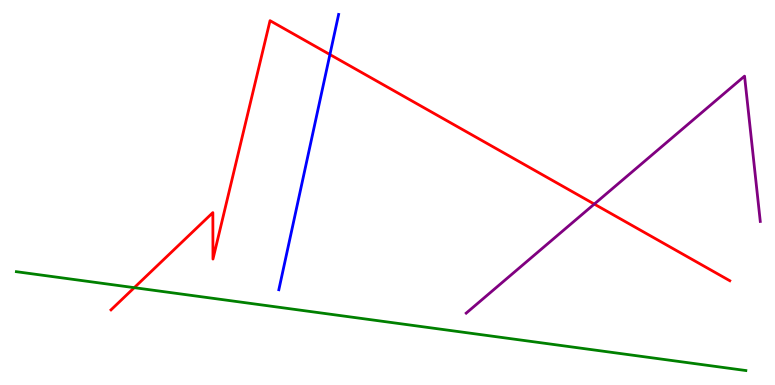[{'lines': ['blue', 'red'], 'intersections': [{'x': 4.26, 'y': 8.58}]}, {'lines': ['green', 'red'], 'intersections': [{'x': 1.73, 'y': 2.53}]}, {'lines': ['purple', 'red'], 'intersections': [{'x': 7.67, 'y': 4.7}]}, {'lines': ['blue', 'green'], 'intersections': []}, {'lines': ['blue', 'purple'], 'intersections': []}, {'lines': ['green', 'purple'], 'intersections': []}]